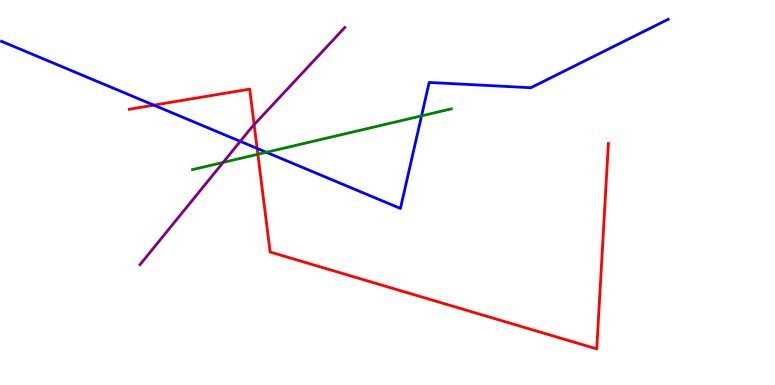[{'lines': ['blue', 'red'], 'intersections': [{'x': 1.98, 'y': 7.27}, {'x': 3.32, 'y': 6.14}]}, {'lines': ['green', 'red'], 'intersections': [{'x': 3.33, 'y': 5.99}]}, {'lines': ['purple', 'red'], 'intersections': [{'x': 3.28, 'y': 6.76}]}, {'lines': ['blue', 'green'], 'intersections': [{'x': 3.44, 'y': 6.04}, {'x': 5.44, 'y': 6.99}]}, {'lines': ['blue', 'purple'], 'intersections': [{'x': 3.1, 'y': 6.33}]}, {'lines': ['green', 'purple'], 'intersections': [{'x': 2.88, 'y': 5.78}]}]